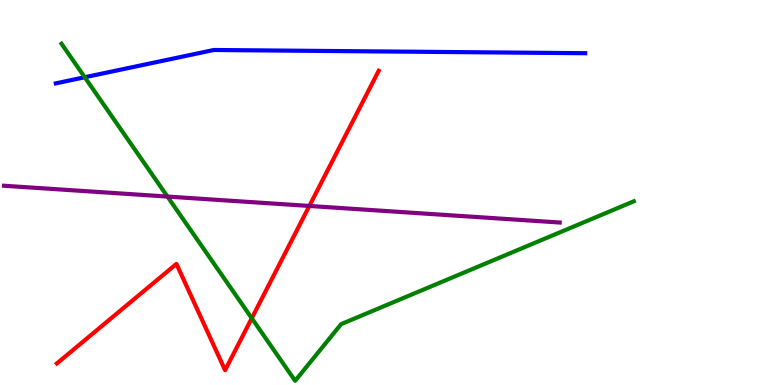[{'lines': ['blue', 'red'], 'intersections': []}, {'lines': ['green', 'red'], 'intersections': [{'x': 3.25, 'y': 1.73}]}, {'lines': ['purple', 'red'], 'intersections': [{'x': 3.99, 'y': 4.65}]}, {'lines': ['blue', 'green'], 'intersections': [{'x': 1.09, 'y': 7.99}]}, {'lines': ['blue', 'purple'], 'intersections': []}, {'lines': ['green', 'purple'], 'intersections': [{'x': 2.16, 'y': 4.89}]}]